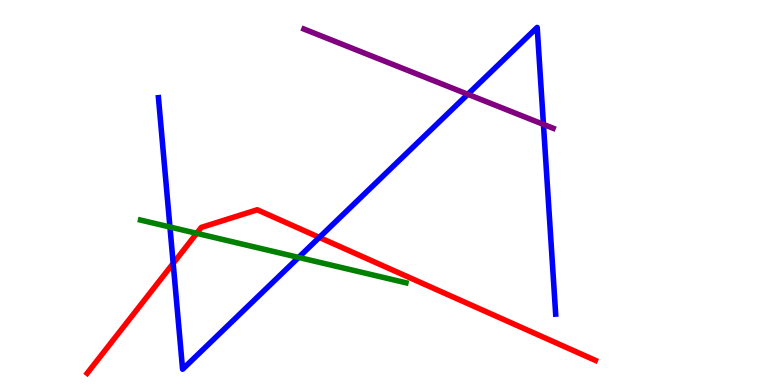[{'lines': ['blue', 'red'], 'intersections': [{'x': 2.23, 'y': 3.16}, {'x': 4.12, 'y': 3.83}]}, {'lines': ['green', 'red'], 'intersections': [{'x': 2.54, 'y': 3.94}]}, {'lines': ['purple', 'red'], 'intersections': []}, {'lines': ['blue', 'green'], 'intersections': [{'x': 2.19, 'y': 4.1}, {'x': 3.85, 'y': 3.31}]}, {'lines': ['blue', 'purple'], 'intersections': [{'x': 6.04, 'y': 7.55}, {'x': 7.01, 'y': 6.77}]}, {'lines': ['green', 'purple'], 'intersections': []}]